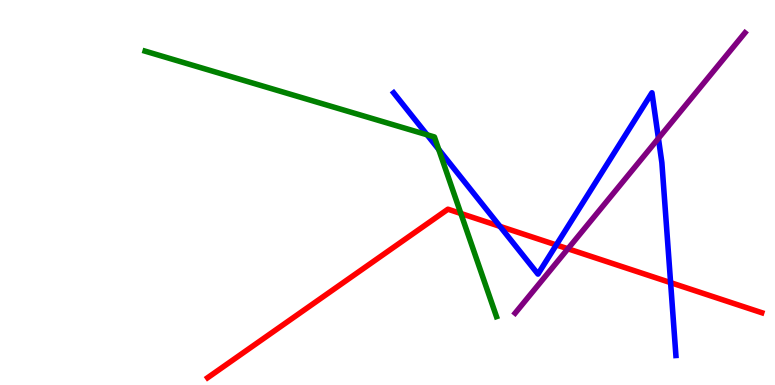[{'lines': ['blue', 'red'], 'intersections': [{'x': 6.45, 'y': 4.12}, {'x': 7.18, 'y': 3.64}, {'x': 8.65, 'y': 2.66}]}, {'lines': ['green', 'red'], 'intersections': [{'x': 5.95, 'y': 4.46}]}, {'lines': ['purple', 'red'], 'intersections': [{'x': 7.33, 'y': 3.54}]}, {'lines': ['blue', 'green'], 'intersections': [{'x': 5.51, 'y': 6.5}, {'x': 5.66, 'y': 6.12}]}, {'lines': ['blue', 'purple'], 'intersections': [{'x': 8.5, 'y': 6.41}]}, {'lines': ['green', 'purple'], 'intersections': []}]